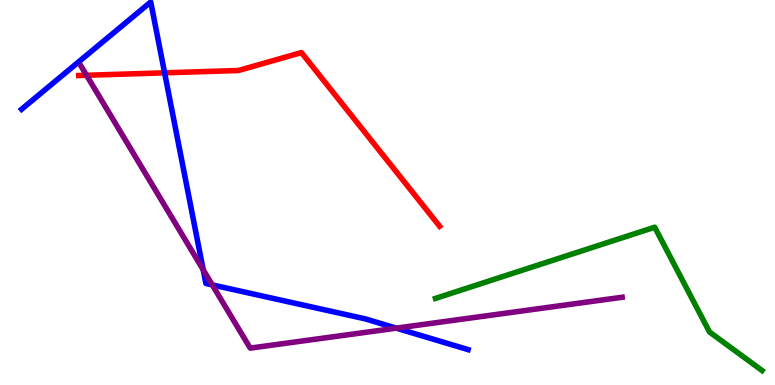[{'lines': ['blue', 'red'], 'intersections': [{'x': 2.12, 'y': 8.11}]}, {'lines': ['green', 'red'], 'intersections': []}, {'lines': ['purple', 'red'], 'intersections': [{'x': 1.12, 'y': 8.04}]}, {'lines': ['blue', 'green'], 'intersections': []}, {'lines': ['blue', 'purple'], 'intersections': [{'x': 2.62, 'y': 2.99}, {'x': 2.74, 'y': 2.6}, {'x': 5.11, 'y': 1.48}]}, {'lines': ['green', 'purple'], 'intersections': []}]